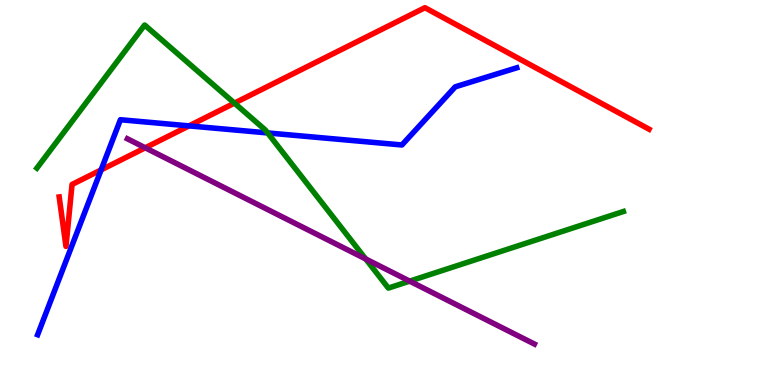[{'lines': ['blue', 'red'], 'intersections': [{'x': 1.3, 'y': 5.59}, {'x': 2.44, 'y': 6.73}]}, {'lines': ['green', 'red'], 'intersections': [{'x': 3.03, 'y': 7.32}]}, {'lines': ['purple', 'red'], 'intersections': [{'x': 1.87, 'y': 6.16}]}, {'lines': ['blue', 'green'], 'intersections': [{'x': 3.45, 'y': 6.55}]}, {'lines': ['blue', 'purple'], 'intersections': []}, {'lines': ['green', 'purple'], 'intersections': [{'x': 4.72, 'y': 3.27}, {'x': 5.29, 'y': 2.7}]}]